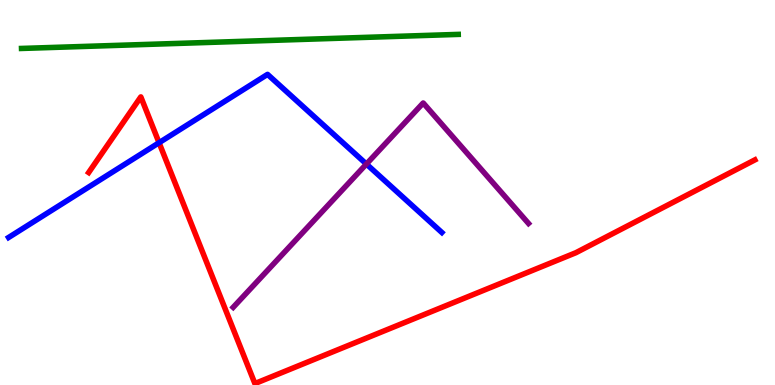[{'lines': ['blue', 'red'], 'intersections': [{'x': 2.05, 'y': 6.29}]}, {'lines': ['green', 'red'], 'intersections': []}, {'lines': ['purple', 'red'], 'intersections': []}, {'lines': ['blue', 'green'], 'intersections': []}, {'lines': ['blue', 'purple'], 'intersections': [{'x': 4.73, 'y': 5.74}]}, {'lines': ['green', 'purple'], 'intersections': []}]